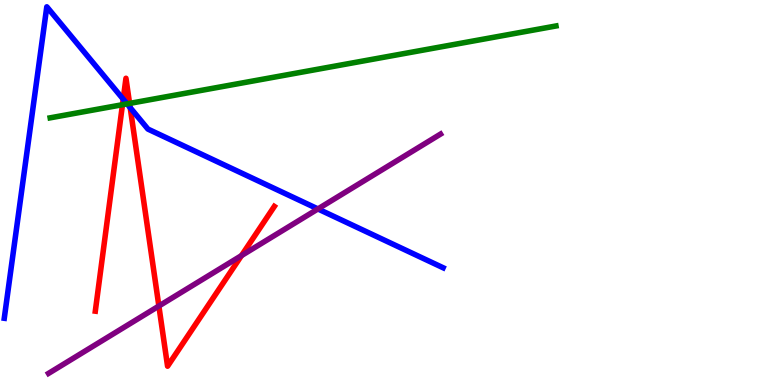[{'lines': ['blue', 'red'], 'intersections': [{'x': 1.59, 'y': 7.42}, {'x': 1.68, 'y': 7.2}]}, {'lines': ['green', 'red'], 'intersections': [{'x': 1.58, 'y': 7.28}, {'x': 1.67, 'y': 7.31}]}, {'lines': ['purple', 'red'], 'intersections': [{'x': 2.05, 'y': 2.05}, {'x': 3.12, 'y': 3.36}]}, {'lines': ['blue', 'green'], 'intersections': [{'x': 1.64, 'y': 7.3}]}, {'lines': ['blue', 'purple'], 'intersections': [{'x': 4.1, 'y': 4.57}]}, {'lines': ['green', 'purple'], 'intersections': []}]